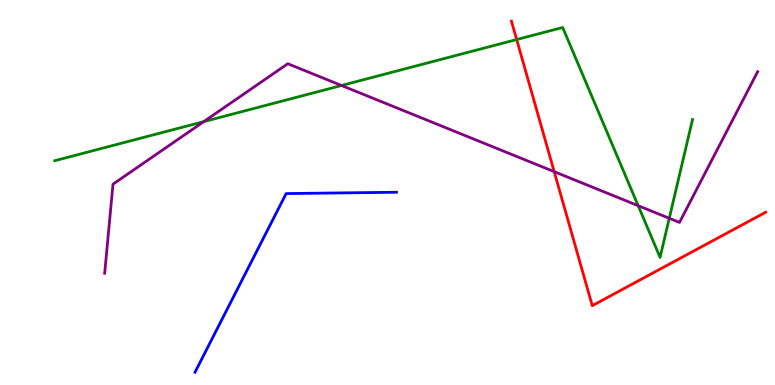[{'lines': ['blue', 'red'], 'intersections': []}, {'lines': ['green', 'red'], 'intersections': [{'x': 6.67, 'y': 8.97}]}, {'lines': ['purple', 'red'], 'intersections': [{'x': 7.15, 'y': 5.54}]}, {'lines': ['blue', 'green'], 'intersections': []}, {'lines': ['blue', 'purple'], 'intersections': []}, {'lines': ['green', 'purple'], 'intersections': [{'x': 2.63, 'y': 6.84}, {'x': 4.41, 'y': 7.78}, {'x': 8.23, 'y': 4.66}, {'x': 8.64, 'y': 4.33}]}]